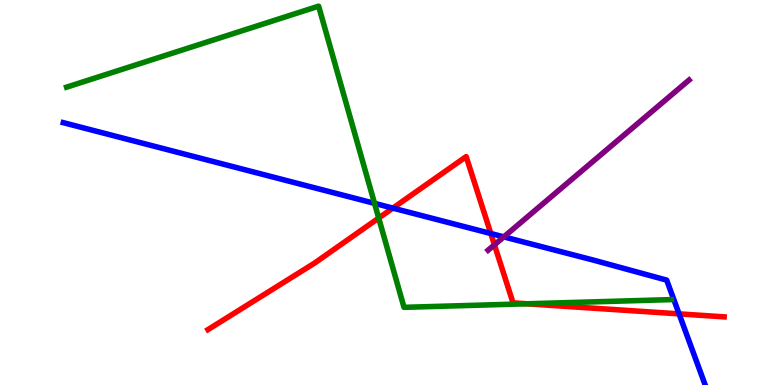[{'lines': ['blue', 'red'], 'intersections': [{'x': 5.07, 'y': 4.59}, {'x': 6.33, 'y': 3.93}, {'x': 8.76, 'y': 1.85}]}, {'lines': ['green', 'red'], 'intersections': [{'x': 4.89, 'y': 4.34}, {'x': 6.8, 'y': 2.11}]}, {'lines': ['purple', 'red'], 'intersections': [{'x': 6.38, 'y': 3.64}]}, {'lines': ['blue', 'green'], 'intersections': [{'x': 4.83, 'y': 4.72}]}, {'lines': ['blue', 'purple'], 'intersections': [{'x': 6.5, 'y': 3.85}]}, {'lines': ['green', 'purple'], 'intersections': []}]